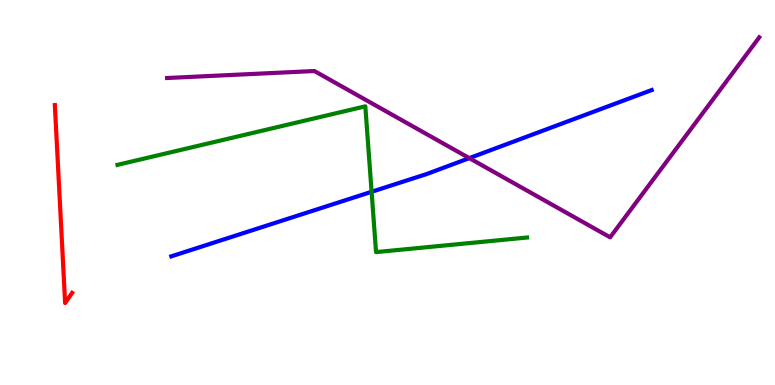[{'lines': ['blue', 'red'], 'intersections': []}, {'lines': ['green', 'red'], 'intersections': []}, {'lines': ['purple', 'red'], 'intersections': []}, {'lines': ['blue', 'green'], 'intersections': [{'x': 4.79, 'y': 5.02}]}, {'lines': ['blue', 'purple'], 'intersections': [{'x': 6.06, 'y': 5.89}]}, {'lines': ['green', 'purple'], 'intersections': []}]